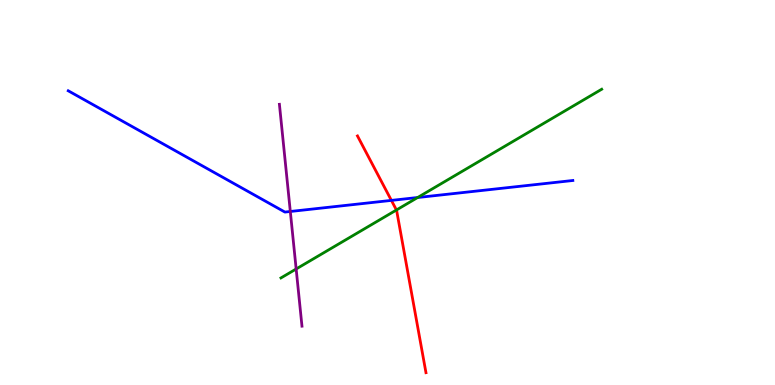[{'lines': ['blue', 'red'], 'intersections': [{'x': 5.05, 'y': 4.79}]}, {'lines': ['green', 'red'], 'intersections': [{'x': 5.12, 'y': 4.55}]}, {'lines': ['purple', 'red'], 'intersections': []}, {'lines': ['blue', 'green'], 'intersections': [{'x': 5.39, 'y': 4.87}]}, {'lines': ['blue', 'purple'], 'intersections': [{'x': 3.75, 'y': 4.51}]}, {'lines': ['green', 'purple'], 'intersections': [{'x': 3.82, 'y': 3.01}]}]